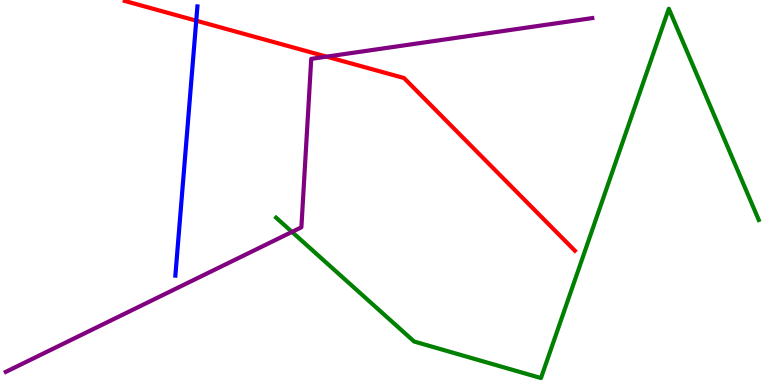[{'lines': ['blue', 'red'], 'intersections': [{'x': 2.53, 'y': 9.46}]}, {'lines': ['green', 'red'], 'intersections': []}, {'lines': ['purple', 'red'], 'intersections': [{'x': 4.21, 'y': 8.53}]}, {'lines': ['blue', 'green'], 'intersections': []}, {'lines': ['blue', 'purple'], 'intersections': []}, {'lines': ['green', 'purple'], 'intersections': [{'x': 3.77, 'y': 3.98}]}]